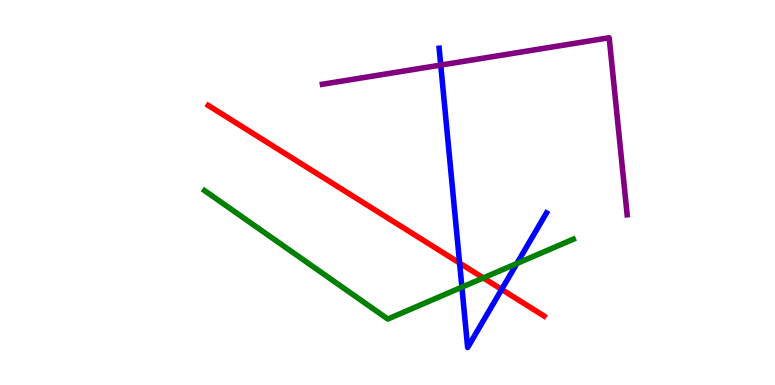[{'lines': ['blue', 'red'], 'intersections': [{'x': 5.93, 'y': 3.17}, {'x': 6.47, 'y': 2.48}]}, {'lines': ['green', 'red'], 'intersections': [{'x': 6.24, 'y': 2.78}]}, {'lines': ['purple', 'red'], 'intersections': []}, {'lines': ['blue', 'green'], 'intersections': [{'x': 5.96, 'y': 2.54}, {'x': 6.67, 'y': 3.16}]}, {'lines': ['blue', 'purple'], 'intersections': [{'x': 5.69, 'y': 8.31}]}, {'lines': ['green', 'purple'], 'intersections': []}]